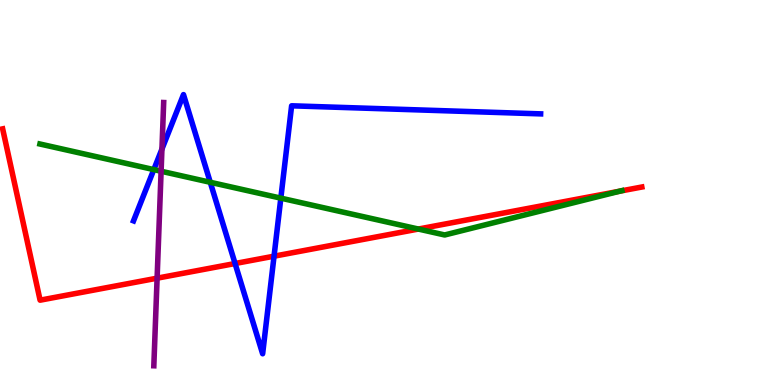[{'lines': ['blue', 'red'], 'intersections': [{'x': 3.03, 'y': 3.16}, {'x': 3.54, 'y': 3.35}]}, {'lines': ['green', 'red'], 'intersections': [{'x': 5.4, 'y': 4.05}, {'x': 8.0, 'y': 5.03}]}, {'lines': ['purple', 'red'], 'intersections': [{'x': 2.03, 'y': 2.77}]}, {'lines': ['blue', 'green'], 'intersections': [{'x': 1.98, 'y': 5.59}, {'x': 2.71, 'y': 5.27}, {'x': 3.62, 'y': 4.85}]}, {'lines': ['blue', 'purple'], 'intersections': [{'x': 2.09, 'y': 6.13}]}, {'lines': ['green', 'purple'], 'intersections': [{'x': 2.08, 'y': 5.55}]}]